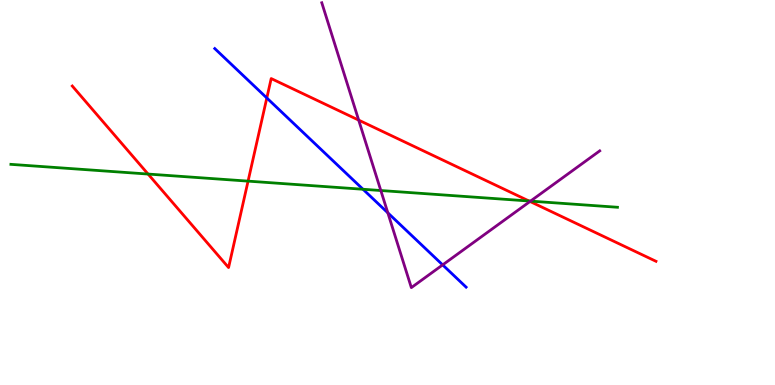[{'lines': ['blue', 'red'], 'intersections': [{'x': 3.44, 'y': 7.46}]}, {'lines': ['green', 'red'], 'intersections': [{'x': 1.91, 'y': 5.48}, {'x': 3.2, 'y': 5.3}, {'x': 6.83, 'y': 4.78}]}, {'lines': ['purple', 'red'], 'intersections': [{'x': 4.63, 'y': 6.88}, {'x': 6.84, 'y': 4.77}]}, {'lines': ['blue', 'green'], 'intersections': [{'x': 4.68, 'y': 5.08}]}, {'lines': ['blue', 'purple'], 'intersections': [{'x': 5.0, 'y': 4.47}, {'x': 5.71, 'y': 3.12}]}, {'lines': ['green', 'purple'], 'intersections': [{'x': 4.91, 'y': 5.05}, {'x': 6.85, 'y': 4.78}]}]